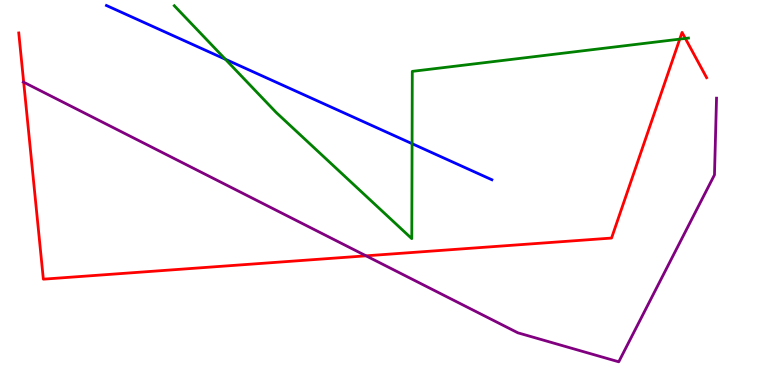[{'lines': ['blue', 'red'], 'intersections': []}, {'lines': ['green', 'red'], 'intersections': [{'x': 8.77, 'y': 8.98}, {'x': 8.84, 'y': 9.0}]}, {'lines': ['purple', 'red'], 'intersections': [{'x': 0.305, 'y': 7.86}, {'x': 4.72, 'y': 3.36}]}, {'lines': ['blue', 'green'], 'intersections': [{'x': 2.91, 'y': 8.46}, {'x': 5.32, 'y': 6.27}]}, {'lines': ['blue', 'purple'], 'intersections': []}, {'lines': ['green', 'purple'], 'intersections': []}]